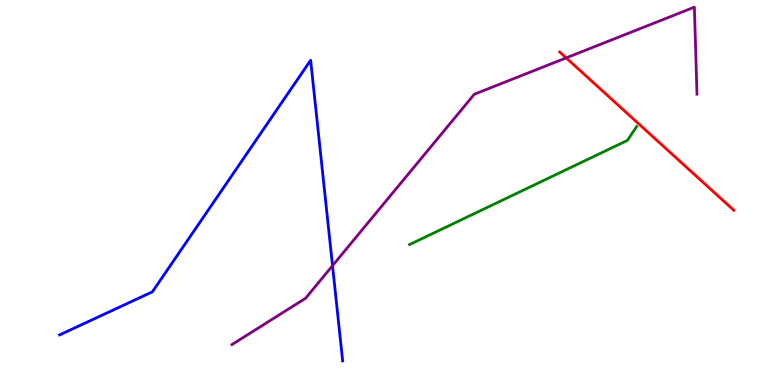[{'lines': ['blue', 'red'], 'intersections': []}, {'lines': ['green', 'red'], 'intersections': []}, {'lines': ['purple', 'red'], 'intersections': [{'x': 7.31, 'y': 8.5}]}, {'lines': ['blue', 'green'], 'intersections': []}, {'lines': ['blue', 'purple'], 'intersections': [{'x': 4.29, 'y': 3.1}]}, {'lines': ['green', 'purple'], 'intersections': []}]